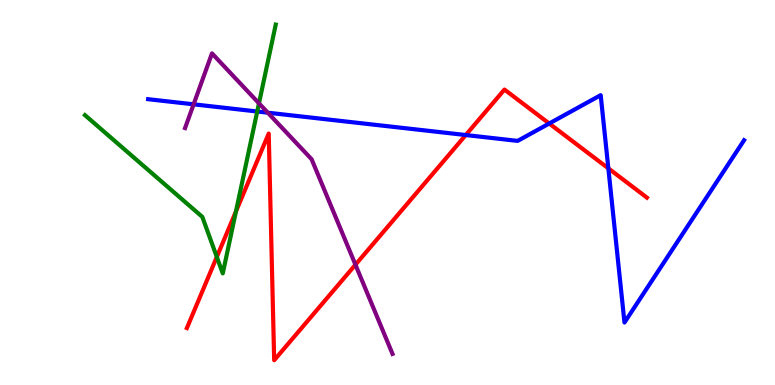[{'lines': ['blue', 'red'], 'intersections': [{'x': 6.01, 'y': 6.49}, {'x': 7.09, 'y': 6.79}, {'x': 7.85, 'y': 5.63}]}, {'lines': ['green', 'red'], 'intersections': [{'x': 2.8, 'y': 3.33}, {'x': 3.04, 'y': 4.51}]}, {'lines': ['purple', 'red'], 'intersections': [{'x': 4.59, 'y': 3.12}]}, {'lines': ['blue', 'green'], 'intersections': [{'x': 3.32, 'y': 7.1}]}, {'lines': ['blue', 'purple'], 'intersections': [{'x': 2.5, 'y': 7.29}, {'x': 3.46, 'y': 7.07}]}, {'lines': ['green', 'purple'], 'intersections': [{'x': 3.34, 'y': 7.32}]}]